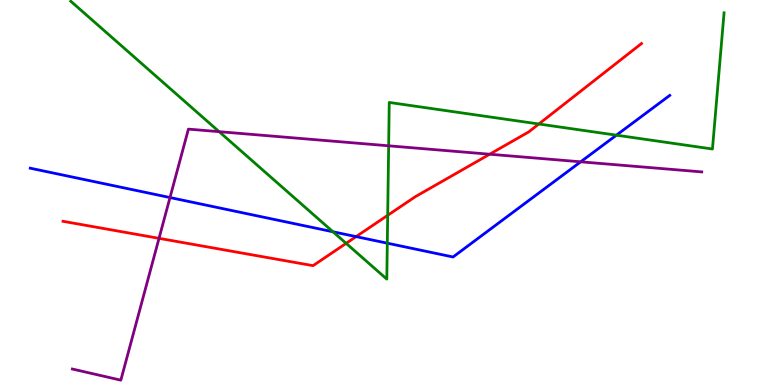[{'lines': ['blue', 'red'], 'intersections': [{'x': 4.59, 'y': 3.85}]}, {'lines': ['green', 'red'], 'intersections': [{'x': 4.47, 'y': 3.68}, {'x': 5.0, 'y': 4.41}, {'x': 6.95, 'y': 6.78}]}, {'lines': ['purple', 'red'], 'intersections': [{'x': 2.05, 'y': 3.81}, {'x': 6.32, 'y': 5.99}]}, {'lines': ['blue', 'green'], 'intersections': [{'x': 4.3, 'y': 3.98}, {'x': 5.0, 'y': 3.68}, {'x': 7.95, 'y': 6.49}]}, {'lines': ['blue', 'purple'], 'intersections': [{'x': 2.19, 'y': 4.87}, {'x': 7.49, 'y': 5.8}]}, {'lines': ['green', 'purple'], 'intersections': [{'x': 2.83, 'y': 6.58}, {'x': 5.01, 'y': 6.21}]}]